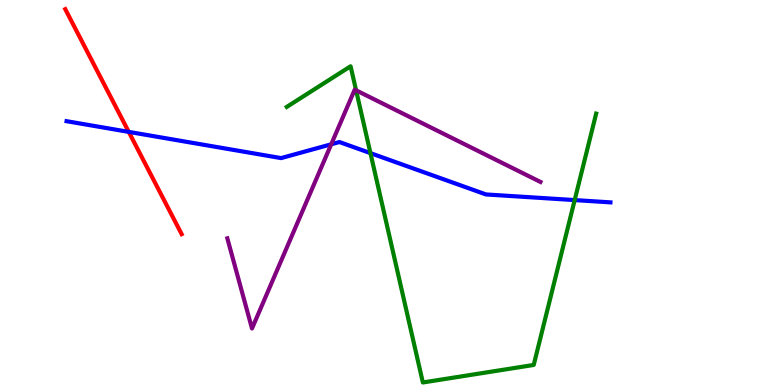[{'lines': ['blue', 'red'], 'intersections': [{'x': 1.66, 'y': 6.57}]}, {'lines': ['green', 'red'], 'intersections': []}, {'lines': ['purple', 'red'], 'intersections': []}, {'lines': ['blue', 'green'], 'intersections': [{'x': 4.78, 'y': 6.02}, {'x': 7.42, 'y': 4.8}]}, {'lines': ['blue', 'purple'], 'intersections': [{'x': 4.27, 'y': 6.25}]}, {'lines': ['green', 'purple'], 'intersections': [{'x': 4.59, 'y': 7.65}]}]